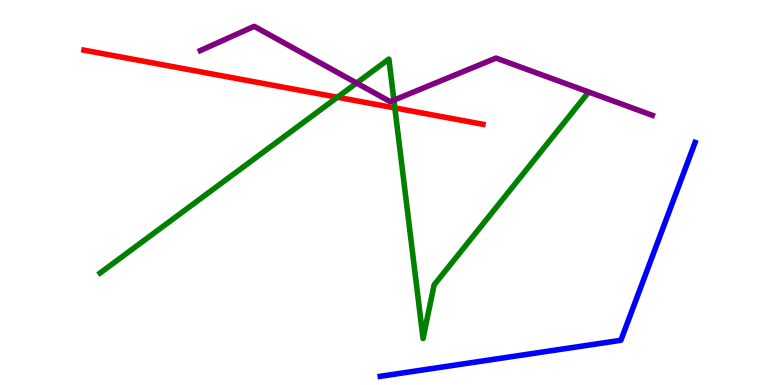[{'lines': ['blue', 'red'], 'intersections': []}, {'lines': ['green', 'red'], 'intersections': [{'x': 4.35, 'y': 7.47}, {'x': 5.09, 'y': 7.2}]}, {'lines': ['purple', 'red'], 'intersections': []}, {'lines': ['blue', 'green'], 'intersections': []}, {'lines': ['blue', 'purple'], 'intersections': []}, {'lines': ['green', 'purple'], 'intersections': [{'x': 4.6, 'y': 7.84}, {'x': 5.08, 'y': 7.4}]}]